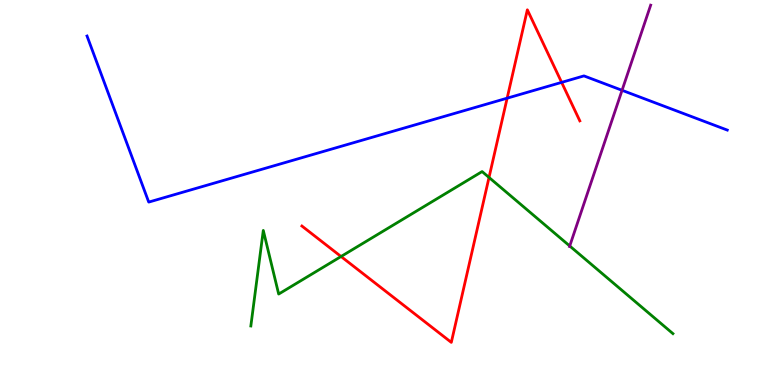[{'lines': ['blue', 'red'], 'intersections': [{'x': 6.54, 'y': 7.45}, {'x': 7.25, 'y': 7.86}]}, {'lines': ['green', 'red'], 'intersections': [{'x': 4.4, 'y': 3.34}, {'x': 6.31, 'y': 5.39}]}, {'lines': ['purple', 'red'], 'intersections': []}, {'lines': ['blue', 'green'], 'intersections': []}, {'lines': ['blue', 'purple'], 'intersections': [{'x': 8.03, 'y': 7.65}]}, {'lines': ['green', 'purple'], 'intersections': [{'x': 7.35, 'y': 3.61}]}]